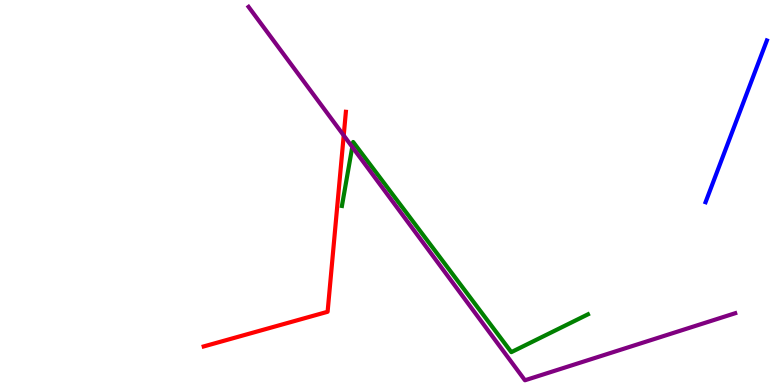[{'lines': ['blue', 'red'], 'intersections': []}, {'lines': ['green', 'red'], 'intersections': []}, {'lines': ['purple', 'red'], 'intersections': [{'x': 4.44, 'y': 6.48}]}, {'lines': ['blue', 'green'], 'intersections': []}, {'lines': ['blue', 'purple'], 'intersections': []}, {'lines': ['green', 'purple'], 'intersections': [{'x': 4.55, 'y': 6.18}]}]